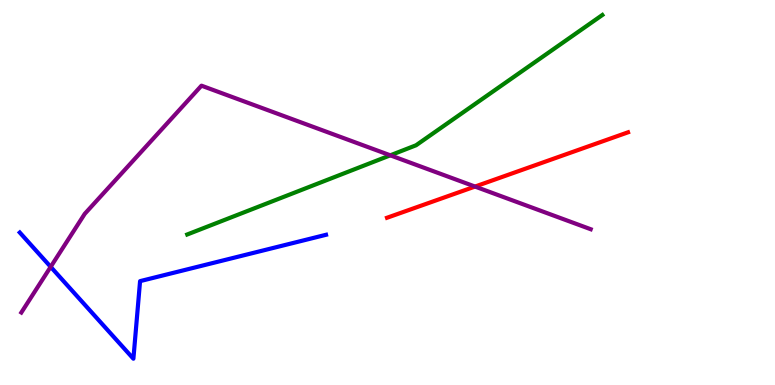[{'lines': ['blue', 'red'], 'intersections': []}, {'lines': ['green', 'red'], 'intersections': []}, {'lines': ['purple', 'red'], 'intersections': [{'x': 6.13, 'y': 5.15}]}, {'lines': ['blue', 'green'], 'intersections': []}, {'lines': ['blue', 'purple'], 'intersections': [{'x': 0.654, 'y': 3.07}]}, {'lines': ['green', 'purple'], 'intersections': [{'x': 5.04, 'y': 5.97}]}]